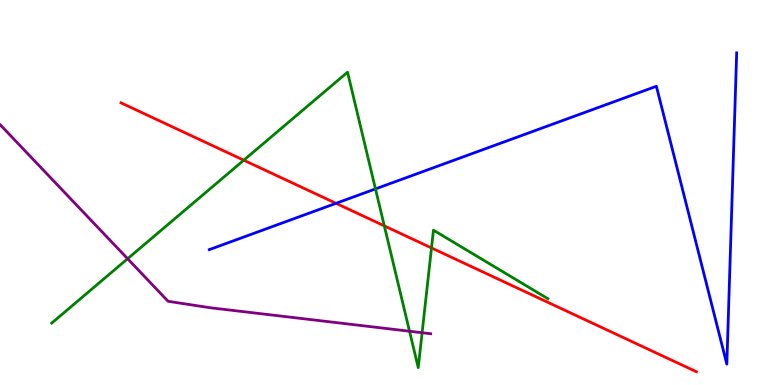[{'lines': ['blue', 'red'], 'intersections': [{'x': 4.34, 'y': 4.72}]}, {'lines': ['green', 'red'], 'intersections': [{'x': 3.15, 'y': 5.84}, {'x': 4.96, 'y': 4.13}, {'x': 5.57, 'y': 3.56}]}, {'lines': ['purple', 'red'], 'intersections': []}, {'lines': ['blue', 'green'], 'intersections': [{'x': 4.84, 'y': 5.09}]}, {'lines': ['blue', 'purple'], 'intersections': []}, {'lines': ['green', 'purple'], 'intersections': [{'x': 1.65, 'y': 3.28}, {'x': 5.28, 'y': 1.4}, {'x': 5.45, 'y': 1.36}]}]